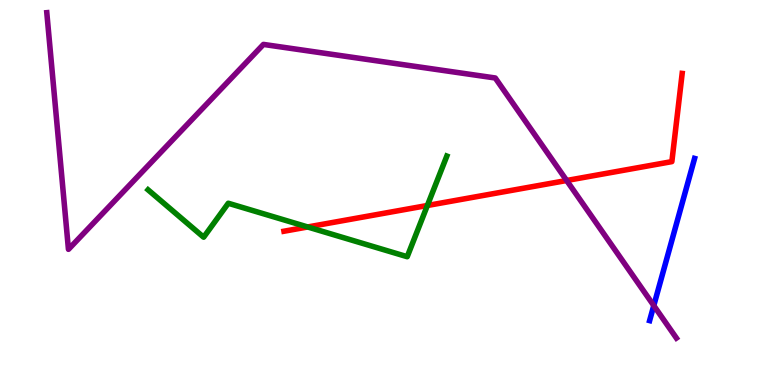[{'lines': ['blue', 'red'], 'intersections': []}, {'lines': ['green', 'red'], 'intersections': [{'x': 3.97, 'y': 4.1}, {'x': 5.51, 'y': 4.66}]}, {'lines': ['purple', 'red'], 'intersections': [{'x': 7.31, 'y': 5.31}]}, {'lines': ['blue', 'green'], 'intersections': []}, {'lines': ['blue', 'purple'], 'intersections': [{'x': 8.44, 'y': 2.06}]}, {'lines': ['green', 'purple'], 'intersections': []}]